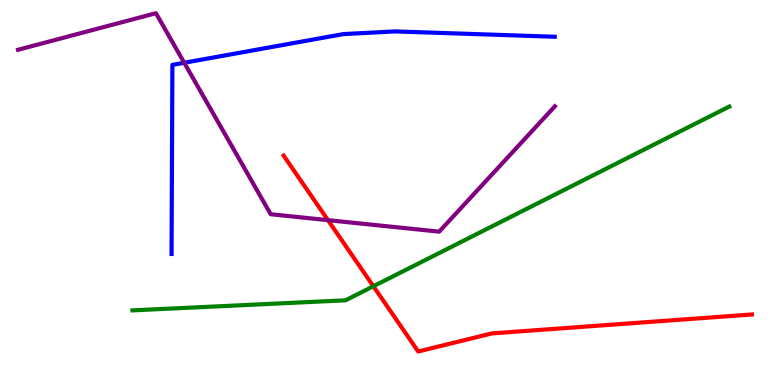[{'lines': ['blue', 'red'], 'intersections': []}, {'lines': ['green', 'red'], 'intersections': [{'x': 4.82, 'y': 2.56}]}, {'lines': ['purple', 'red'], 'intersections': [{'x': 4.23, 'y': 4.28}]}, {'lines': ['blue', 'green'], 'intersections': []}, {'lines': ['blue', 'purple'], 'intersections': [{'x': 2.38, 'y': 8.37}]}, {'lines': ['green', 'purple'], 'intersections': []}]